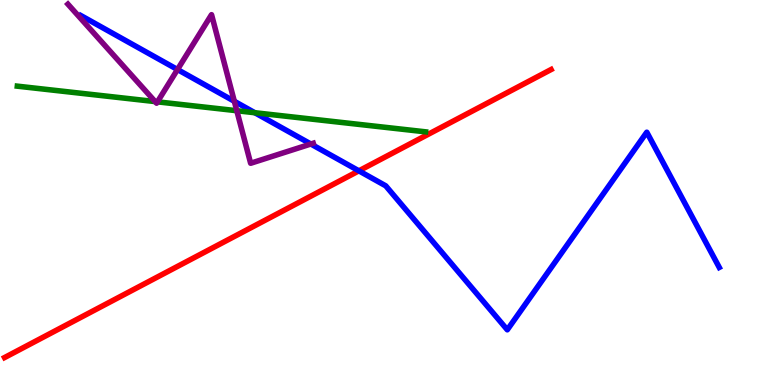[{'lines': ['blue', 'red'], 'intersections': [{'x': 4.63, 'y': 5.56}]}, {'lines': ['green', 'red'], 'intersections': []}, {'lines': ['purple', 'red'], 'intersections': []}, {'lines': ['blue', 'green'], 'intersections': [{'x': 3.29, 'y': 7.07}]}, {'lines': ['blue', 'purple'], 'intersections': [{'x': 2.29, 'y': 8.19}, {'x': 3.02, 'y': 7.37}, {'x': 4.01, 'y': 6.26}]}, {'lines': ['green', 'purple'], 'intersections': [{'x': 2.0, 'y': 7.36}, {'x': 2.03, 'y': 7.35}, {'x': 3.06, 'y': 7.12}]}]